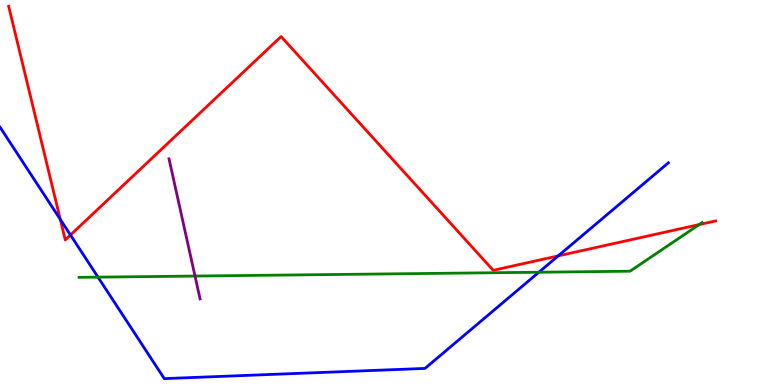[{'lines': ['blue', 'red'], 'intersections': [{'x': 0.778, 'y': 4.3}, {'x': 0.909, 'y': 3.9}, {'x': 7.2, 'y': 3.35}]}, {'lines': ['green', 'red'], 'intersections': [{'x': 9.02, 'y': 4.17}]}, {'lines': ['purple', 'red'], 'intersections': []}, {'lines': ['blue', 'green'], 'intersections': [{'x': 1.26, 'y': 2.8}, {'x': 6.95, 'y': 2.93}]}, {'lines': ['blue', 'purple'], 'intersections': []}, {'lines': ['green', 'purple'], 'intersections': [{'x': 2.52, 'y': 2.83}]}]